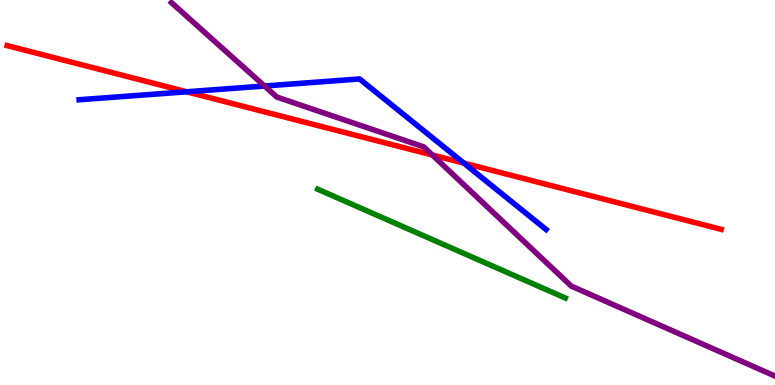[{'lines': ['blue', 'red'], 'intersections': [{'x': 2.41, 'y': 7.62}, {'x': 5.99, 'y': 5.76}]}, {'lines': ['green', 'red'], 'intersections': []}, {'lines': ['purple', 'red'], 'intersections': [{'x': 5.58, 'y': 5.97}]}, {'lines': ['blue', 'green'], 'intersections': []}, {'lines': ['blue', 'purple'], 'intersections': [{'x': 3.41, 'y': 7.77}]}, {'lines': ['green', 'purple'], 'intersections': []}]